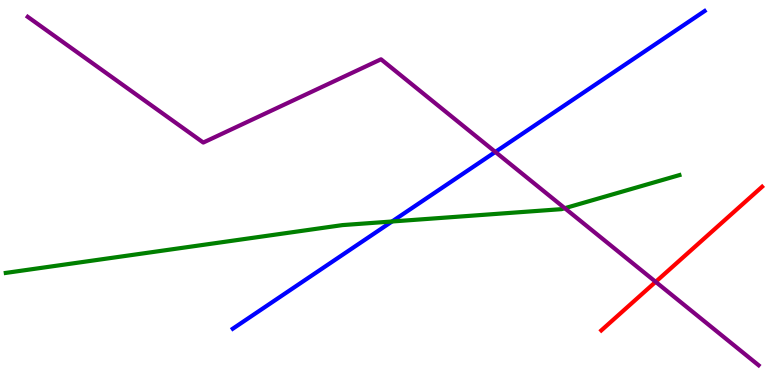[{'lines': ['blue', 'red'], 'intersections': []}, {'lines': ['green', 'red'], 'intersections': []}, {'lines': ['purple', 'red'], 'intersections': [{'x': 8.46, 'y': 2.68}]}, {'lines': ['blue', 'green'], 'intersections': [{'x': 5.06, 'y': 4.25}]}, {'lines': ['blue', 'purple'], 'intersections': [{'x': 6.39, 'y': 6.05}]}, {'lines': ['green', 'purple'], 'intersections': [{'x': 7.29, 'y': 4.59}]}]